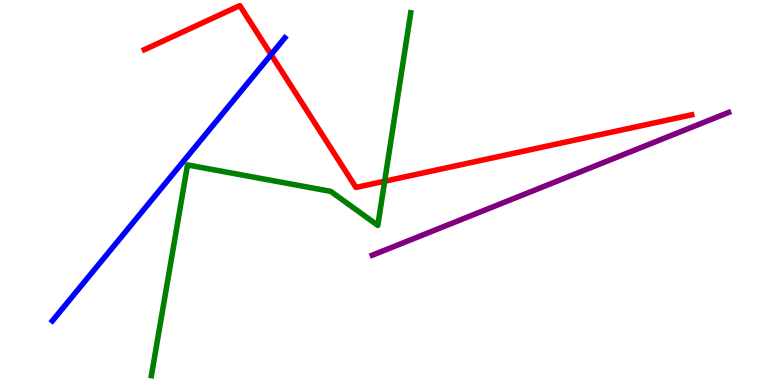[{'lines': ['blue', 'red'], 'intersections': [{'x': 3.5, 'y': 8.58}]}, {'lines': ['green', 'red'], 'intersections': [{'x': 4.96, 'y': 5.29}]}, {'lines': ['purple', 'red'], 'intersections': []}, {'lines': ['blue', 'green'], 'intersections': []}, {'lines': ['blue', 'purple'], 'intersections': []}, {'lines': ['green', 'purple'], 'intersections': []}]